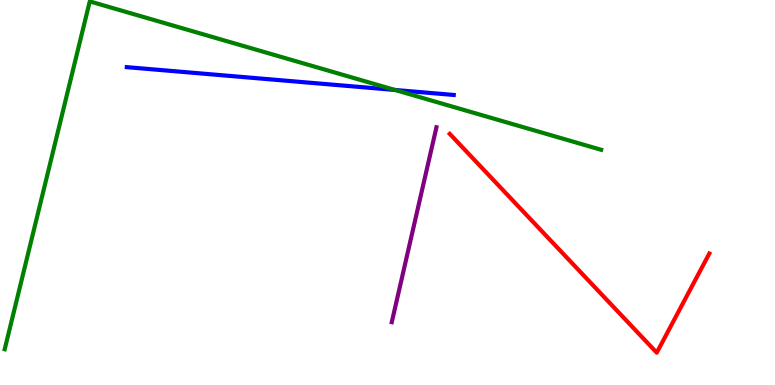[{'lines': ['blue', 'red'], 'intersections': []}, {'lines': ['green', 'red'], 'intersections': []}, {'lines': ['purple', 'red'], 'intersections': []}, {'lines': ['blue', 'green'], 'intersections': [{'x': 5.1, 'y': 7.66}]}, {'lines': ['blue', 'purple'], 'intersections': []}, {'lines': ['green', 'purple'], 'intersections': []}]